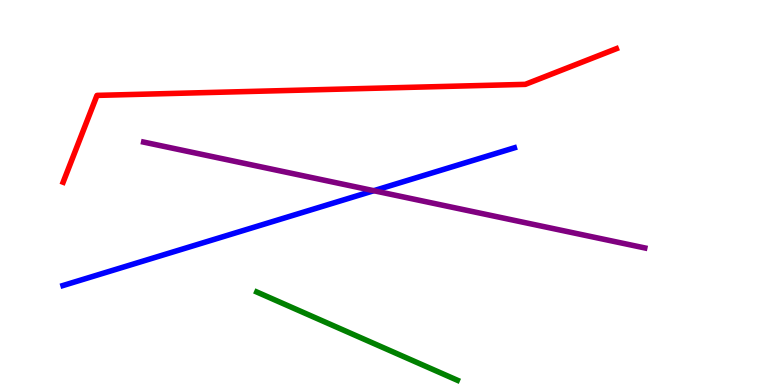[{'lines': ['blue', 'red'], 'intersections': []}, {'lines': ['green', 'red'], 'intersections': []}, {'lines': ['purple', 'red'], 'intersections': []}, {'lines': ['blue', 'green'], 'intersections': []}, {'lines': ['blue', 'purple'], 'intersections': [{'x': 4.82, 'y': 5.05}]}, {'lines': ['green', 'purple'], 'intersections': []}]